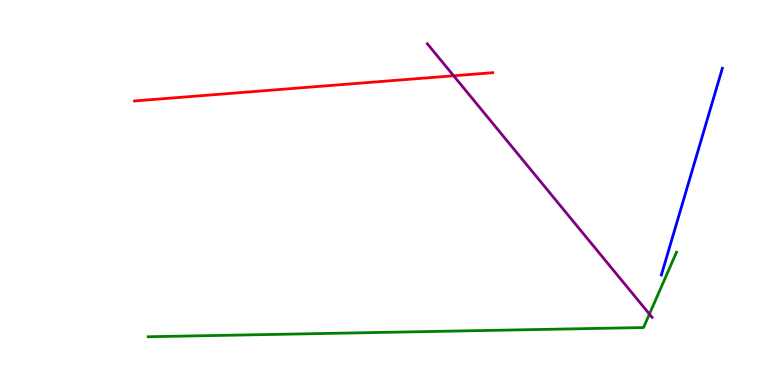[{'lines': ['blue', 'red'], 'intersections': []}, {'lines': ['green', 'red'], 'intersections': []}, {'lines': ['purple', 'red'], 'intersections': [{'x': 5.85, 'y': 8.03}]}, {'lines': ['blue', 'green'], 'intersections': []}, {'lines': ['blue', 'purple'], 'intersections': []}, {'lines': ['green', 'purple'], 'intersections': [{'x': 8.38, 'y': 1.84}]}]